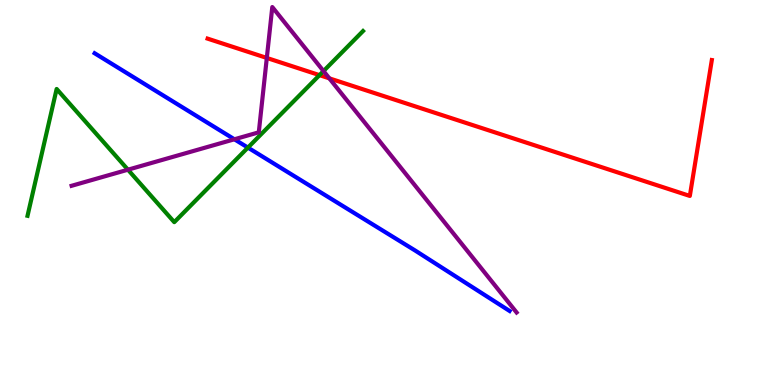[{'lines': ['blue', 'red'], 'intersections': []}, {'lines': ['green', 'red'], 'intersections': [{'x': 4.12, 'y': 8.05}]}, {'lines': ['purple', 'red'], 'intersections': [{'x': 3.44, 'y': 8.49}, {'x': 4.25, 'y': 7.97}]}, {'lines': ['blue', 'green'], 'intersections': [{'x': 3.2, 'y': 6.17}]}, {'lines': ['blue', 'purple'], 'intersections': [{'x': 3.02, 'y': 6.38}]}, {'lines': ['green', 'purple'], 'intersections': [{'x': 1.65, 'y': 5.59}, {'x': 4.17, 'y': 8.15}]}]